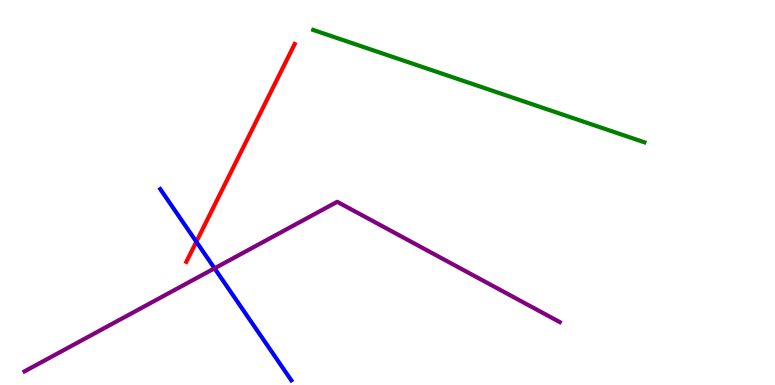[{'lines': ['blue', 'red'], 'intersections': [{'x': 2.53, 'y': 3.72}]}, {'lines': ['green', 'red'], 'intersections': []}, {'lines': ['purple', 'red'], 'intersections': []}, {'lines': ['blue', 'green'], 'intersections': []}, {'lines': ['blue', 'purple'], 'intersections': [{'x': 2.77, 'y': 3.03}]}, {'lines': ['green', 'purple'], 'intersections': []}]